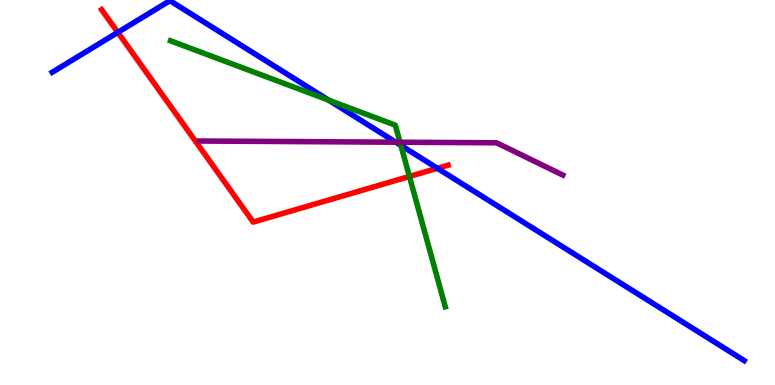[{'lines': ['blue', 'red'], 'intersections': [{'x': 1.52, 'y': 9.16}, {'x': 5.64, 'y': 5.63}]}, {'lines': ['green', 'red'], 'intersections': [{'x': 5.28, 'y': 5.42}]}, {'lines': ['purple', 'red'], 'intersections': []}, {'lines': ['blue', 'green'], 'intersections': [{'x': 4.24, 'y': 7.4}, {'x': 5.17, 'y': 6.22}]}, {'lines': ['blue', 'purple'], 'intersections': [{'x': 5.11, 'y': 6.31}]}, {'lines': ['green', 'purple'], 'intersections': [{'x': 5.16, 'y': 6.31}]}]